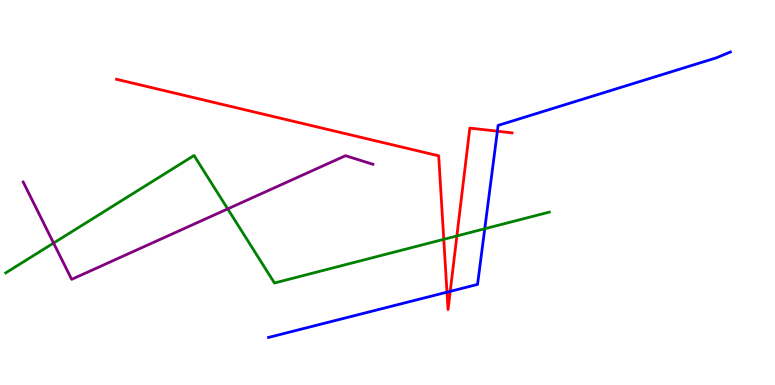[{'lines': ['blue', 'red'], 'intersections': [{'x': 5.77, 'y': 2.41}, {'x': 5.81, 'y': 2.43}, {'x': 6.42, 'y': 6.59}]}, {'lines': ['green', 'red'], 'intersections': [{'x': 5.73, 'y': 3.78}, {'x': 5.9, 'y': 3.87}]}, {'lines': ['purple', 'red'], 'intersections': []}, {'lines': ['blue', 'green'], 'intersections': [{'x': 6.25, 'y': 4.06}]}, {'lines': ['blue', 'purple'], 'intersections': []}, {'lines': ['green', 'purple'], 'intersections': [{'x': 0.691, 'y': 3.69}, {'x': 2.94, 'y': 4.57}]}]